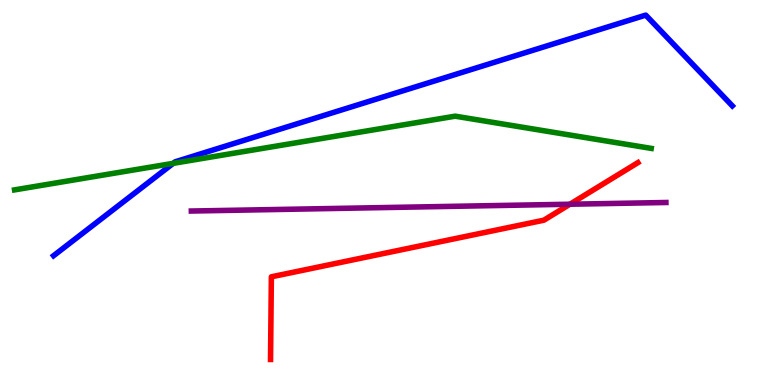[{'lines': ['blue', 'red'], 'intersections': []}, {'lines': ['green', 'red'], 'intersections': []}, {'lines': ['purple', 'red'], 'intersections': [{'x': 7.35, 'y': 4.7}]}, {'lines': ['blue', 'green'], 'intersections': [{'x': 2.24, 'y': 5.76}]}, {'lines': ['blue', 'purple'], 'intersections': []}, {'lines': ['green', 'purple'], 'intersections': []}]